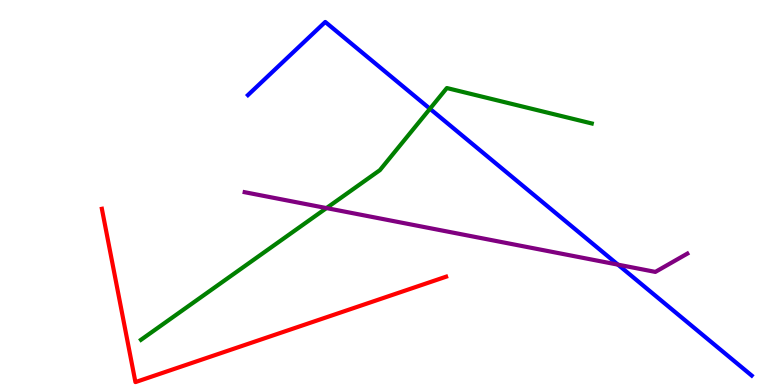[{'lines': ['blue', 'red'], 'intersections': []}, {'lines': ['green', 'red'], 'intersections': []}, {'lines': ['purple', 'red'], 'intersections': []}, {'lines': ['blue', 'green'], 'intersections': [{'x': 5.55, 'y': 7.17}]}, {'lines': ['blue', 'purple'], 'intersections': [{'x': 7.97, 'y': 3.13}]}, {'lines': ['green', 'purple'], 'intersections': [{'x': 4.21, 'y': 4.6}]}]